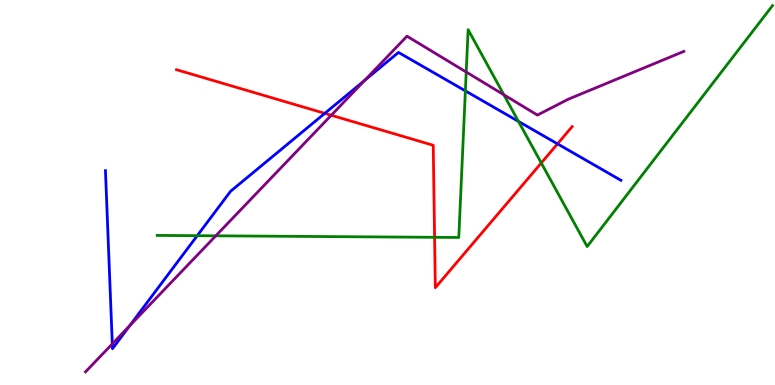[{'lines': ['blue', 'red'], 'intersections': [{'x': 4.19, 'y': 7.06}, {'x': 7.19, 'y': 6.26}]}, {'lines': ['green', 'red'], 'intersections': [{'x': 5.61, 'y': 3.84}, {'x': 6.98, 'y': 5.77}]}, {'lines': ['purple', 'red'], 'intersections': [{'x': 4.27, 'y': 7.01}]}, {'lines': ['blue', 'green'], 'intersections': [{'x': 2.55, 'y': 3.88}, {'x': 6.0, 'y': 7.64}, {'x': 6.69, 'y': 6.85}]}, {'lines': ['blue', 'purple'], 'intersections': [{'x': 1.45, 'y': 1.07}, {'x': 1.67, 'y': 1.54}, {'x': 4.7, 'y': 7.91}]}, {'lines': ['green', 'purple'], 'intersections': [{'x': 2.78, 'y': 3.87}, {'x': 6.02, 'y': 8.13}, {'x': 6.5, 'y': 7.54}]}]